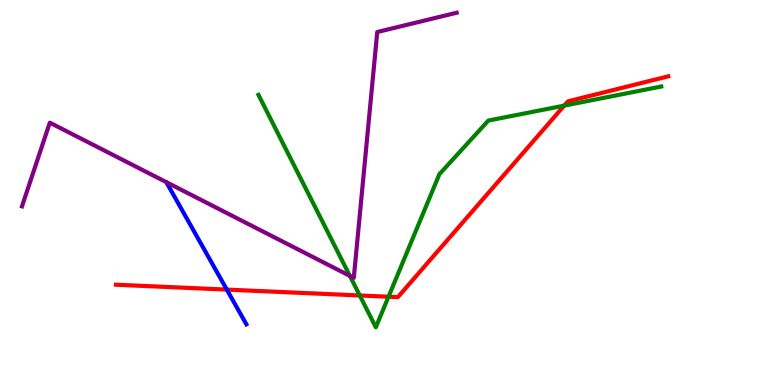[{'lines': ['blue', 'red'], 'intersections': [{'x': 2.93, 'y': 2.48}]}, {'lines': ['green', 'red'], 'intersections': [{'x': 4.64, 'y': 2.33}, {'x': 5.01, 'y': 2.29}, {'x': 7.28, 'y': 7.26}]}, {'lines': ['purple', 'red'], 'intersections': []}, {'lines': ['blue', 'green'], 'intersections': []}, {'lines': ['blue', 'purple'], 'intersections': []}, {'lines': ['green', 'purple'], 'intersections': [{'x': 4.51, 'y': 2.83}]}]